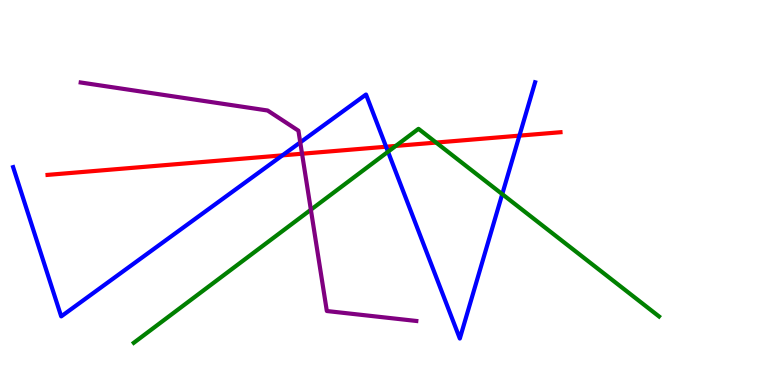[{'lines': ['blue', 'red'], 'intersections': [{'x': 3.64, 'y': 5.96}, {'x': 4.98, 'y': 6.19}, {'x': 6.7, 'y': 6.48}]}, {'lines': ['green', 'red'], 'intersections': [{'x': 5.11, 'y': 6.21}, {'x': 5.63, 'y': 6.3}]}, {'lines': ['purple', 'red'], 'intersections': [{'x': 3.9, 'y': 6.01}]}, {'lines': ['blue', 'green'], 'intersections': [{'x': 5.01, 'y': 6.06}, {'x': 6.48, 'y': 4.96}]}, {'lines': ['blue', 'purple'], 'intersections': [{'x': 3.87, 'y': 6.3}]}, {'lines': ['green', 'purple'], 'intersections': [{'x': 4.01, 'y': 4.55}]}]